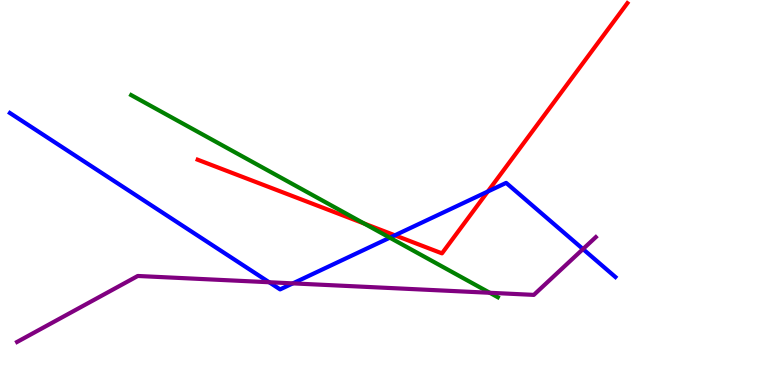[{'lines': ['blue', 'red'], 'intersections': [{'x': 5.1, 'y': 3.89}, {'x': 6.29, 'y': 5.03}]}, {'lines': ['green', 'red'], 'intersections': [{'x': 4.7, 'y': 4.19}]}, {'lines': ['purple', 'red'], 'intersections': []}, {'lines': ['blue', 'green'], 'intersections': [{'x': 5.03, 'y': 3.83}]}, {'lines': ['blue', 'purple'], 'intersections': [{'x': 3.47, 'y': 2.67}, {'x': 3.78, 'y': 2.64}, {'x': 7.52, 'y': 3.53}]}, {'lines': ['green', 'purple'], 'intersections': [{'x': 6.32, 'y': 2.4}]}]